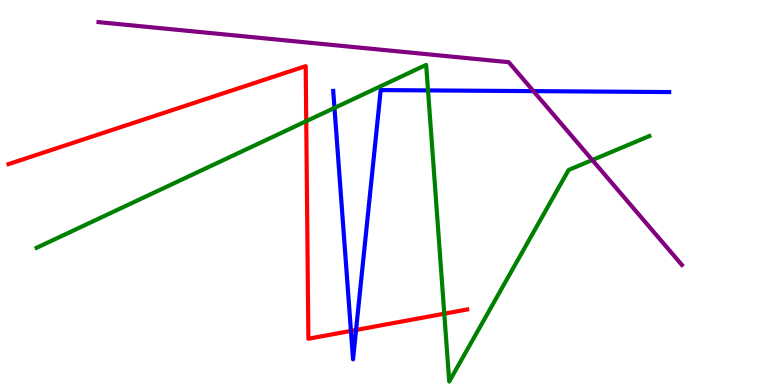[{'lines': ['blue', 'red'], 'intersections': [{'x': 4.53, 'y': 1.41}, {'x': 4.59, 'y': 1.43}]}, {'lines': ['green', 'red'], 'intersections': [{'x': 3.95, 'y': 6.85}, {'x': 5.73, 'y': 1.85}]}, {'lines': ['purple', 'red'], 'intersections': []}, {'lines': ['blue', 'green'], 'intersections': [{'x': 4.32, 'y': 7.2}, {'x': 5.52, 'y': 7.65}]}, {'lines': ['blue', 'purple'], 'intersections': [{'x': 6.88, 'y': 7.63}]}, {'lines': ['green', 'purple'], 'intersections': [{'x': 7.64, 'y': 5.84}]}]